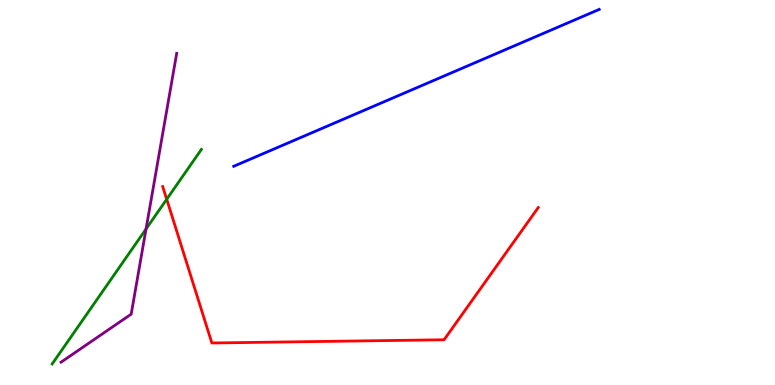[{'lines': ['blue', 'red'], 'intersections': []}, {'lines': ['green', 'red'], 'intersections': [{'x': 2.15, 'y': 4.82}]}, {'lines': ['purple', 'red'], 'intersections': []}, {'lines': ['blue', 'green'], 'intersections': []}, {'lines': ['blue', 'purple'], 'intersections': []}, {'lines': ['green', 'purple'], 'intersections': [{'x': 1.88, 'y': 4.05}]}]